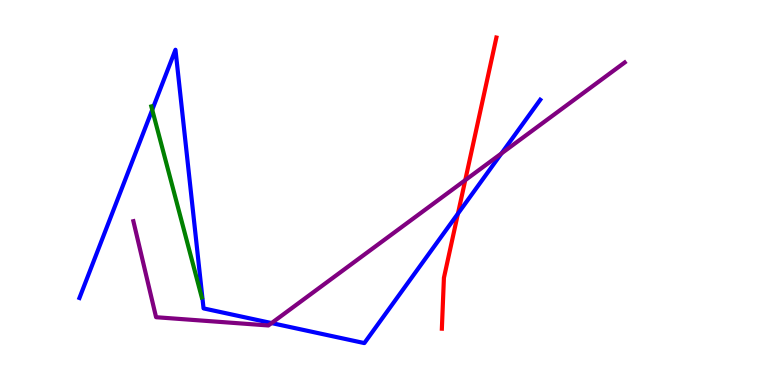[{'lines': ['blue', 'red'], 'intersections': [{'x': 5.91, 'y': 4.45}]}, {'lines': ['green', 'red'], 'intersections': []}, {'lines': ['purple', 'red'], 'intersections': [{'x': 6.0, 'y': 5.32}]}, {'lines': ['blue', 'green'], 'intersections': [{'x': 1.96, 'y': 7.15}]}, {'lines': ['blue', 'purple'], 'intersections': [{'x': 3.5, 'y': 1.61}, {'x': 6.47, 'y': 6.01}]}, {'lines': ['green', 'purple'], 'intersections': []}]